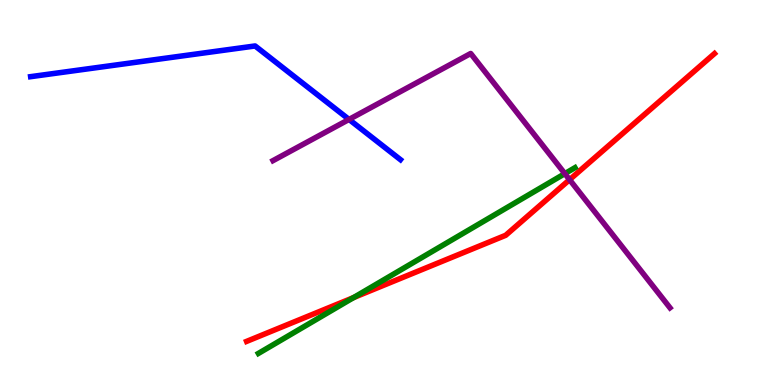[{'lines': ['blue', 'red'], 'intersections': []}, {'lines': ['green', 'red'], 'intersections': [{'x': 4.56, 'y': 2.27}]}, {'lines': ['purple', 'red'], 'intersections': [{'x': 7.35, 'y': 5.33}]}, {'lines': ['blue', 'green'], 'intersections': []}, {'lines': ['blue', 'purple'], 'intersections': [{'x': 4.5, 'y': 6.9}]}, {'lines': ['green', 'purple'], 'intersections': [{'x': 7.29, 'y': 5.49}]}]